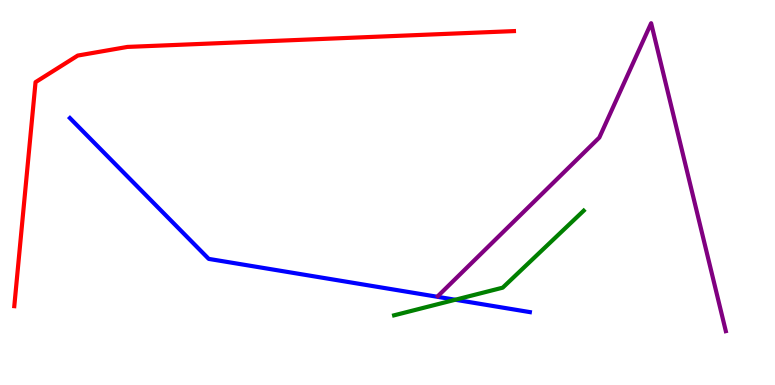[{'lines': ['blue', 'red'], 'intersections': []}, {'lines': ['green', 'red'], 'intersections': []}, {'lines': ['purple', 'red'], 'intersections': []}, {'lines': ['blue', 'green'], 'intersections': [{'x': 5.87, 'y': 2.21}]}, {'lines': ['blue', 'purple'], 'intersections': []}, {'lines': ['green', 'purple'], 'intersections': []}]